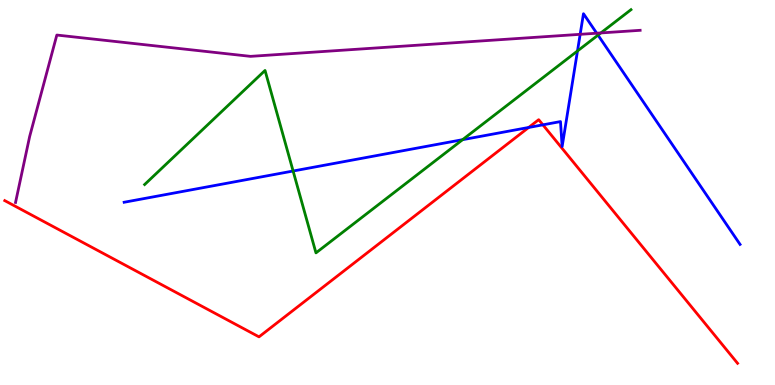[{'lines': ['blue', 'red'], 'intersections': [{'x': 6.82, 'y': 6.69}, {'x': 7.01, 'y': 6.76}]}, {'lines': ['green', 'red'], 'intersections': []}, {'lines': ['purple', 'red'], 'intersections': []}, {'lines': ['blue', 'green'], 'intersections': [{'x': 3.78, 'y': 5.56}, {'x': 5.97, 'y': 6.37}, {'x': 7.45, 'y': 8.68}, {'x': 7.72, 'y': 9.09}]}, {'lines': ['blue', 'purple'], 'intersections': [{'x': 7.49, 'y': 9.11}, {'x': 7.7, 'y': 9.14}]}, {'lines': ['green', 'purple'], 'intersections': [{'x': 7.75, 'y': 9.14}]}]